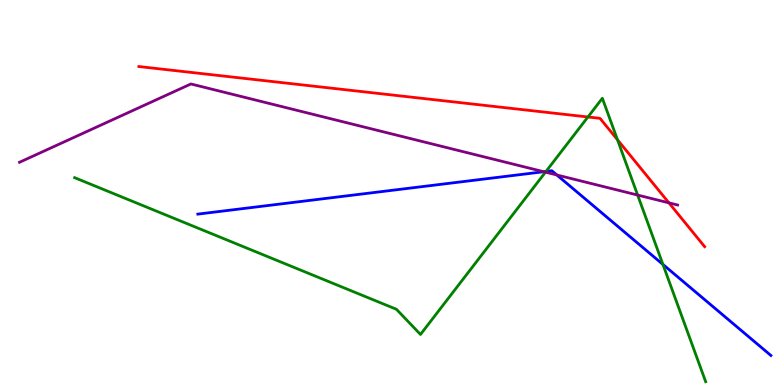[{'lines': ['blue', 'red'], 'intersections': []}, {'lines': ['green', 'red'], 'intersections': [{'x': 7.59, 'y': 6.96}, {'x': 7.97, 'y': 6.37}]}, {'lines': ['purple', 'red'], 'intersections': [{'x': 8.63, 'y': 4.73}]}, {'lines': ['blue', 'green'], 'intersections': [{'x': 7.05, 'y': 5.55}, {'x': 8.55, 'y': 3.13}]}, {'lines': ['blue', 'purple'], 'intersections': [{'x': 7.02, 'y': 5.54}, {'x': 7.18, 'y': 5.46}]}, {'lines': ['green', 'purple'], 'intersections': [{'x': 7.04, 'y': 5.53}, {'x': 8.23, 'y': 4.93}]}]